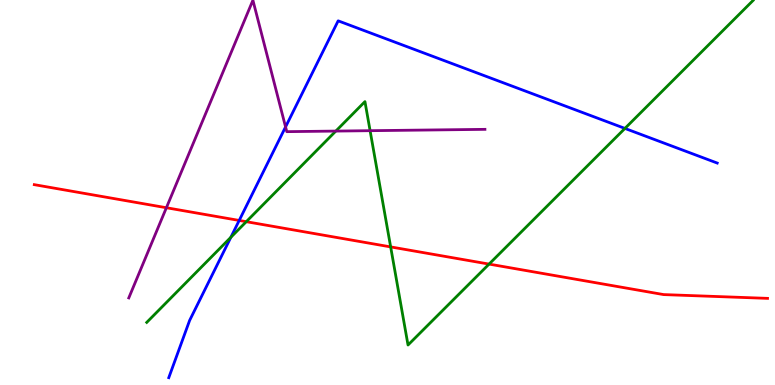[{'lines': ['blue', 'red'], 'intersections': [{'x': 3.09, 'y': 4.27}]}, {'lines': ['green', 'red'], 'intersections': [{'x': 3.18, 'y': 4.24}, {'x': 5.04, 'y': 3.59}, {'x': 6.31, 'y': 3.14}]}, {'lines': ['purple', 'red'], 'intersections': [{'x': 2.15, 'y': 4.6}]}, {'lines': ['blue', 'green'], 'intersections': [{'x': 2.98, 'y': 3.84}, {'x': 8.06, 'y': 6.66}]}, {'lines': ['blue', 'purple'], 'intersections': [{'x': 3.68, 'y': 6.7}]}, {'lines': ['green', 'purple'], 'intersections': [{'x': 4.33, 'y': 6.6}, {'x': 4.78, 'y': 6.61}]}]